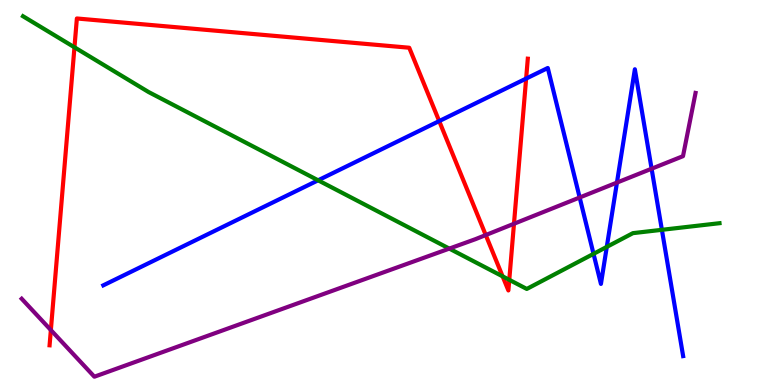[{'lines': ['blue', 'red'], 'intersections': [{'x': 5.67, 'y': 6.85}, {'x': 6.79, 'y': 7.96}]}, {'lines': ['green', 'red'], 'intersections': [{'x': 0.961, 'y': 8.77}, {'x': 6.49, 'y': 2.82}, {'x': 6.57, 'y': 2.73}]}, {'lines': ['purple', 'red'], 'intersections': [{'x': 0.656, 'y': 1.43}, {'x': 6.27, 'y': 3.89}, {'x': 6.63, 'y': 4.19}]}, {'lines': ['blue', 'green'], 'intersections': [{'x': 4.1, 'y': 5.32}, {'x': 7.66, 'y': 3.41}, {'x': 7.83, 'y': 3.59}, {'x': 8.54, 'y': 4.03}]}, {'lines': ['blue', 'purple'], 'intersections': [{'x': 7.48, 'y': 4.87}, {'x': 7.96, 'y': 5.26}, {'x': 8.41, 'y': 5.62}]}, {'lines': ['green', 'purple'], 'intersections': [{'x': 5.8, 'y': 3.54}]}]